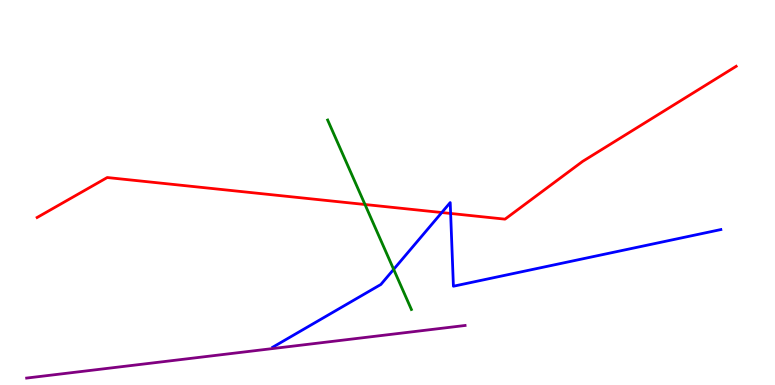[{'lines': ['blue', 'red'], 'intersections': [{'x': 5.7, 'y': 4.48}, {'x': 5.81, 'y': 4.46}]}, {'lines': ['green', 'red'], 'intersections': [{'x': 4.71, 'y': 4.69}]}, {'lines': ['purple', 'red'], 'intersections': []}, {'lines': ['blue', 'green'], 'intersections': [{'x': 5.08, 'y': 3.0}]}, {'lines': ['blue', 'purple'], 'intersections': []}, {'lines': ['green', 'purple'], 'intersections': []}]